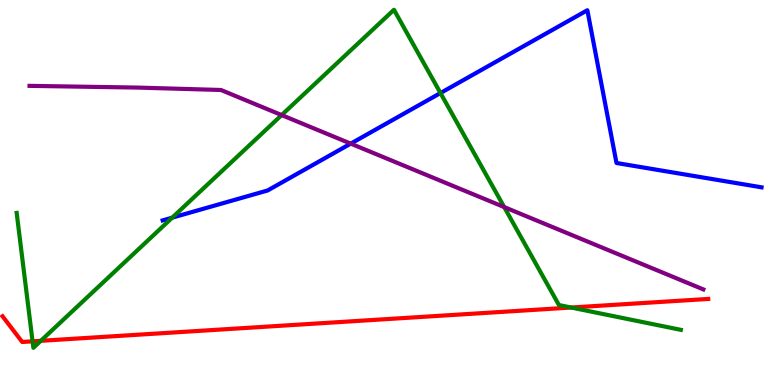[{'lines': ['blue', 'red'], 'intersections': []}, {'lines': ['green', 'red'], 'intersections': [{'x': 0.42, 'y': 1.13}, {'x': 0.527, 'y': 1.15}, {'x': 7.37, 'y': 2.01}]}, {'lines': ['purple', 'red'], 'intersections': []}, {'lines': ['blue', 'green'], 'intersections': [{'x': 2.22, 'y': 4.35}, {'x': 5.68, 'y': 7.58}]}, {'lines': ['blue', 'purple'], 'intersections': [{'x': 4.53, 'y': 6.27}]}, {'lines': ['green', 'purple'], 'intersections': [{'x': 3.63, 'y': 7.01}, {'x': 6.51, 'y': 4.62}]}]